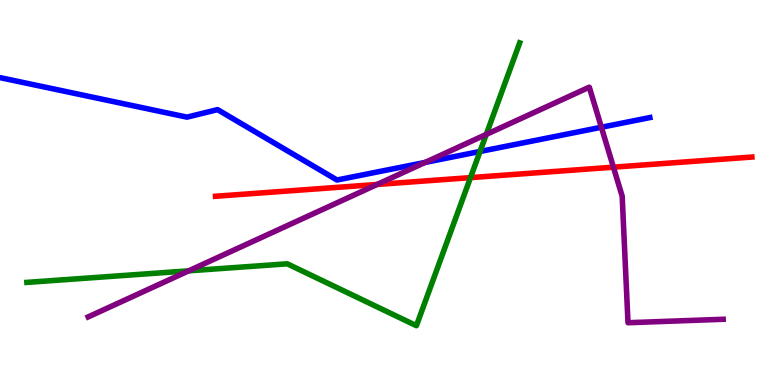[{'lines': ['blue', 'red'], 'intersections': []}, {'lines': ['green', 'red'], 'intersections': [{'x': 6.07, 'y': 5.39}]}, {'lines': ['purple', 'red'], 'intersections': [{'x': 4.87, 'y': 5.21}, {'x': 7.92, 'y': 5.66}]}, {'lines': ['blue', 'green'], 'intersections': [{'x': 6.19, 'y': 6.07}]}, {'lines': ['blue', 'purple'], 'intersections': [{'x': 5.49, 'y': 5.78}, {'x': 7.76, 'y': 6.69}]}, {'lines': ['green', 'purple'], 'intersections': [{'x': 2.43, 'y': 2.96}, {'x': 6.27, 'y': 6.51}]}]